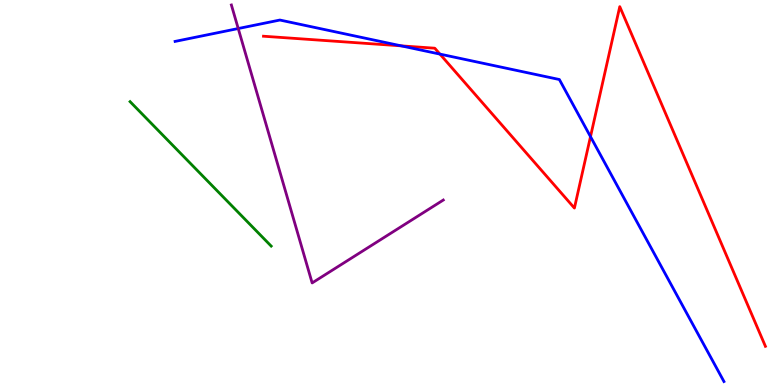[{'lines': ['blue', 'red'], 'intersections': [{'x': 5.18, 'y': 8.81}, {'x': 5.68, 'y': 8.59}, {'x': 7.62, 'y': 6.45}]}, {'lines': ['green', 'red'], 'intersections': []}, {'lines': ['purple', 'red'], 'intersections': []}, {'lines': ['blue', 'green'], 'intersections': []}, {'lines': ['blue', 'purple'], 'intersections': [{'x': 3.07, 'y': 9.26}]}, {'lines': ['green', 'purple'], 'intersections': []}]